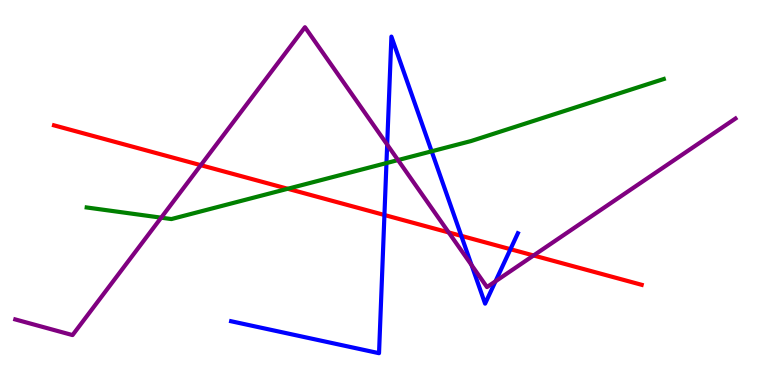[{'lines': ['blue', 'red'], 'intersections': [{'x': 4.96, 'y': 4.42}, {'x': 5.95, 'y': 3.87}, {'x': 6.59, 'y': 3.53}]}, {'lines': ['green', 'red'], 'intersections': [{'x': 3.71, 'y': 5.1}]}, {'lines': ['purple', 'red'], 'intersections': [{'x': 2.59, 'y': 5.71}, {'x': 5.79, 'y': 3.96}, {'x': 6.88, 'y': 3.36}]}, {'lines': ['blue', 'green'], 'intersections': [{'x': 4.99, 'y': 5.76}, {'x': 5.57, 'y': 6.07}]}, {'lines': ['blue', 'purple'], 'intersections': [{'x': 5.0, 'y': 6.24}, {'x': 6.08, 'y': 3.12}, {'x': 6.39, 'y': 2.69}]}, {'lines': ['green', 'purple'], 'intersections': [{'x': 2.08, 'y': 4.35}, {'x': 5.14, 'y': 5.84}]}]